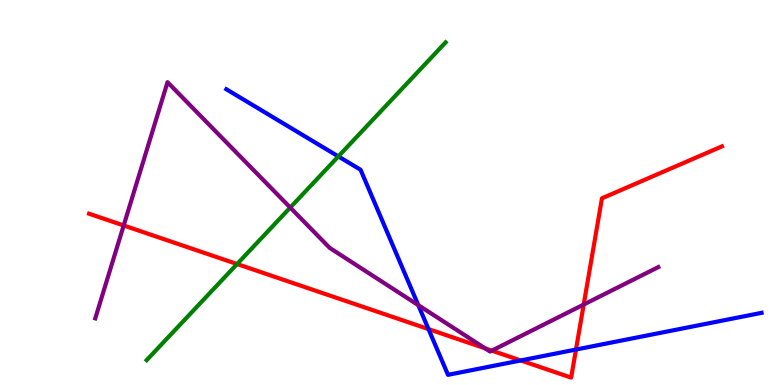[{'lines': ['blue', 'red'], 'intersections': [{'x': 5.53, 'y': 1.45}, {'x': 6.72, 'y': 0.637}, {'x': 7.43, 'y': 0.921}]}, {'lines': ['green', 'red'], 'intersections': [{'x': 3.06, 'y': 3.14}]}, {'lines': ['purple', 'red'], 'intersections': [{'x': 1.6, 'y': 4.14}, {'x': 6.26, 'y': 0.952}, {'x': 6.35, 'y': 0.893}, {'x': 7.53, 'y': 2.09}]}, {'lines': ['blue', 'green'], 'intersections': [{'x': 4.37, 'y': 5.94}]}, {'lines': ['blue', 'purple'], 'intersections': [{'x': 5.4, 'y': 2.07}]}, {'lines': ['green', 'purple'], 'intersections': [{'x': 3.74, 'y': 4.61}]}]